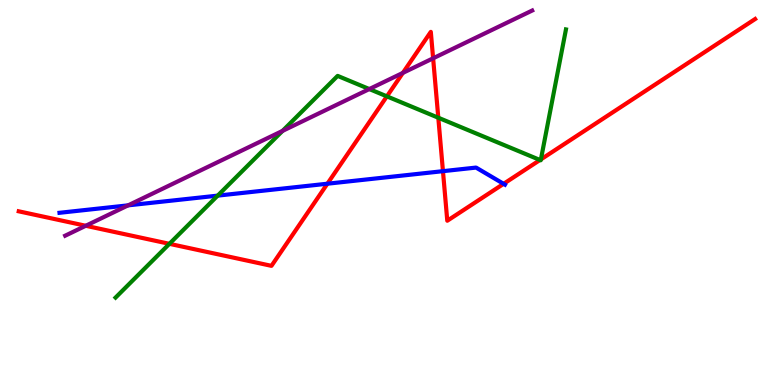[{'lines': ['blue', 'red'], 'intersections': [{'x': 4.22, 'y': 5.23}, {'x': 5.72, 'y': 5.55}, {'x': 6.5, 'y': 5.23}]}, {'lines': ['green', 'red'], 'intersections': [{'x': 2.19, 'y': 3.67}, {'x': 4.99, 'y': 7.5}, {'x': 5.66, 'y': 6.94}, {'x': 6.97, 'y': 5.84}, {'x': 6.98, 'y': 5.86}]}, {'lines': ['purple', 'red'], 'intersections': [{'x': 1.11, 'y': 4.14}, {'x': 5.2, 'y': 8.11}, {'x': 5.59, 'y': 8.49}]}, {'lines': ['blue', 'green'], 'intersections': [{'x': 2.81, 'y': 4.92}]}, {'lines': ['blue', 'purple'], 'intersections': [{'x': 1.65, 'y': 4.67}]}, {'lines': ['green', 'purple'], 'intersections': [{'x': 3.65, 'y': 6.6}, {'x': 4.77, 'y': 7.69}]}]